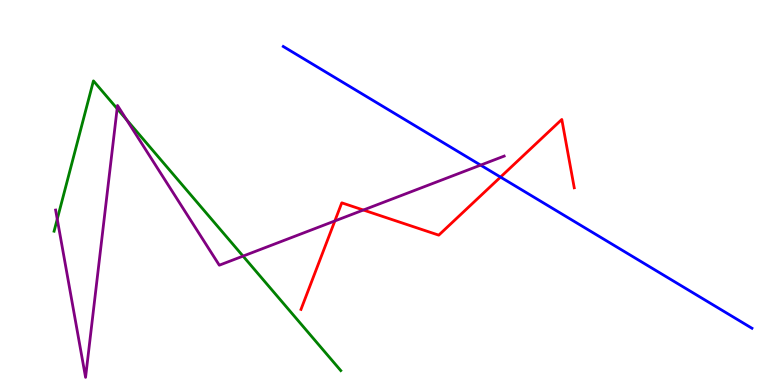[{'lines': ['blue', 'red'], 'intersections': [{'x': 6.46, 'y': 5.4}]}, {'lines': ['green', 'red'], 'intersections': []}, {'lines': ['purple', 'red'], 'intersections': [{'x': 4.32, 'y': 4.26}, {'x': 4.69, 'y': 4.54}]}, {'lines': ['blue', 'green'], 'intersections': []}, {'lines': ['blue', 'purple'], 'intersections': [{'x': 6.2, 'y': 5.71}]}, {'lines': ['green', 'purple'], 'intersections': [{'x': 0.739, 'y': 4.31}, {'x': 1.51, 'y': 7.18}, {'x': 1.63, 'y': 6.89}, {'x': 3.14, 'y': 3.35}]}]